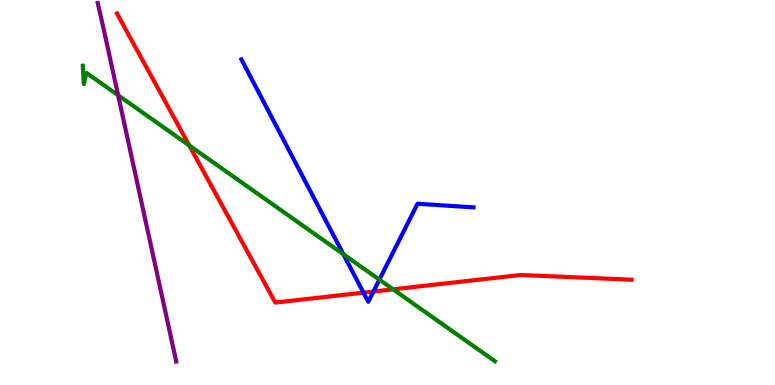[{'lines': ['blue', 'red'], 'intersections': [{'x': 4.69, 'y': 2.4}, {'x': 4.82, 'y': 2.43}]}, {'lines': ['green', 'red'], 'intersections': [{'x': 2.44, 'y': 6.22}, {'x': 5.07, 'y': 2.48}]}, {'lines': ['purple', 'red'], 'intersections': []}, {'lines': ['blue', 'green'], 'intersections': [{'x': 4.43, 'y': 3.4}, {'x': 4.9, 'y': 2.74}]}, {'lines': ['blue', 'purple'], 'intersections': []}, {'lines': ['green', 'purple'], 'intersections': [{'x': 1.52, 'y': 7.53}]}]